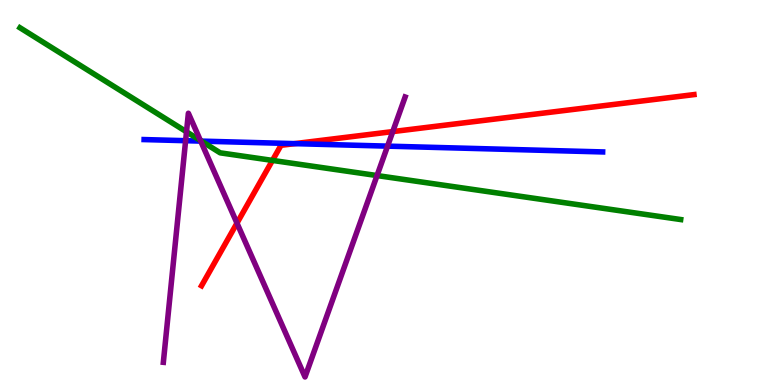[{'lines': ['blue', 'red'], 'intersections': [{'x': 3.8, 'y': 6.27}]}, {'lines': ['green', 'red'], 'intersections': [{'x': 3.52, 'y': 5.83}]}, {'lines': ['purple', 'red'], 'intersections': [{'x': 3.06, 'y': 4.2}, {'x': 5.07, 'y': 6.58}]}, {'lines': ['blue', 'green'], 'intersections': [{'x': 2.6, 'y': 6.33}]}, {'lines': ['blue', 'purple'], 'intersections': [{'x': 2.39, 'y': 6.35}, {'x': 2.59, 'y': 6.34}, {'x': 5.0, 'y': 6.2}]}, {'lines': ['green', 'purple'], 'intersections': [{'x': 2.41, 'y': 6.58}, {'x': 2.59, 'y': 6.35}, {'x': 4.87, 'y': 5.44}]}]